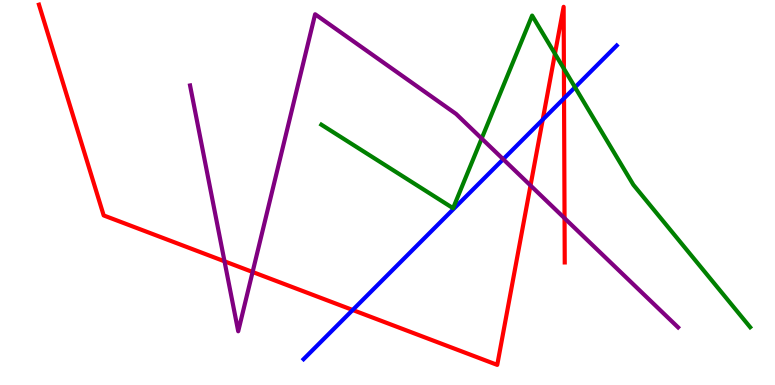[{'lines': ['blue', 'red'], 'intersections': [{'x': 4.55, 'y': 1.95}, {'x': 7.0, 'y': 6.89}, {'x': 7.28, 'y': 7.45}]}, {'lines': ['green', 'red'], 'intersections': [{'x': 7.16, 'y': 8.6}, {'x': 7.28, 'y': 8.22}]}, {'lines': ['purple', 'red'], 'intersections': [{'x': 2.9, 'y': 3.21}, {'x': 3.26, 'y': 2.94}, {'x': 6.85, 'y': 5.18}, {'x': 7.28, 'y': 4.33}]}, {'lines': ['blue', 'green'], 'intersections': [{'x': 7.42, 'y': 7.73}]}, {'lines': ['blue', 'purple'], 'intersections': [{'x': 6.49, 'y': 5.86}]}, {'lines': ['green', 'purple'], 'intersections': [{'x': 6.22, 'y': 6.4}]}]